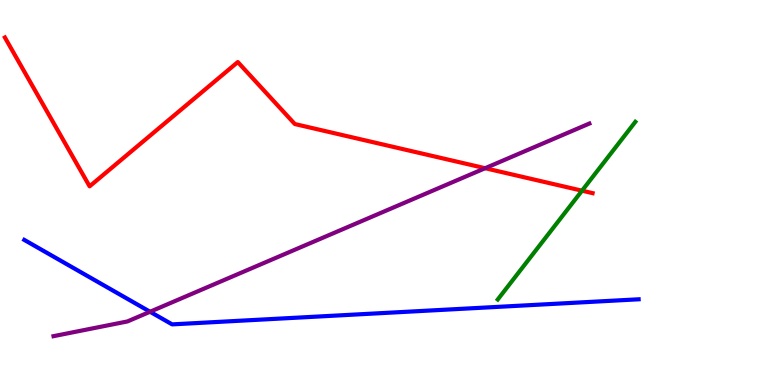[{'lines': ['blue', 'red'], 'intersections': []}, {'lines': ['green', 'red'], 'intersections': [{'x': 7.51, 'y': 5.05}]}, {'lines': ['purple', 'red'], 'intersections': [{'x': 6.26, 'y': 5.63}]}, {'lines': ['blue', 'green'], 'intersections': []}, {'lines': ['blue', 'purple'], 'intersections': [{'x': 1.94, 'y': 1.9}]}, {'lines': ['green', 'purple'], 'intersections': []}]